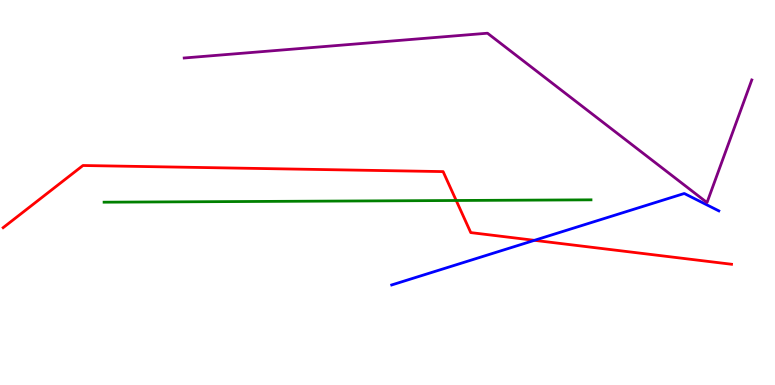[{'lines': ['blue', 'red'], 'intersections': [{'x': 6.9, 'y': 3.76}]}, {'lines': ['green', 'red'], 'intersections': [{'x': 5.89, 'y': 4.79}]}, {'lines': ['purple', 'red'], 'intersections': []}, {'lines': ['blue', 'green'], 'intersections': []}, {'lines': ['blue', 'purple'], 'intersections': []}, {'lines': ['green', 'purple'], 'intersections': []}]